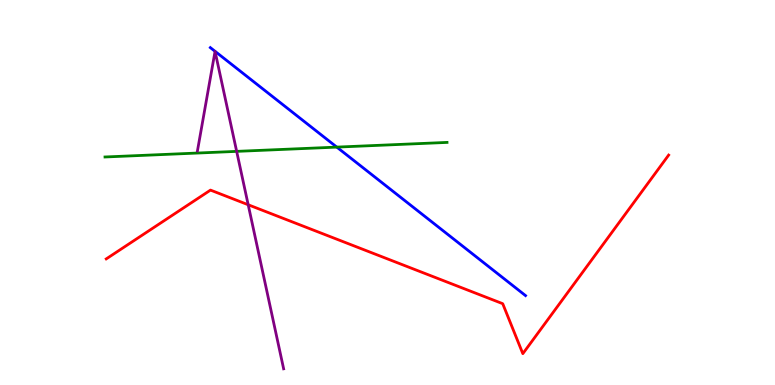[{'lines': ['blue', 'red'], 'intersections': []}, {'lines': ['green', 'red'], 'intersections': []}, {'lines': ['purple', 'red'], 'intersections': [{'x': 3.2, 'y': 4.68}]}, {'lines': ['blue', 'green'], 'intersections': [{'x': 4.35, 'y': 6.18}]}, {'lines': ['blue', 'purple'], 'intersections': []}, {'lines': ['green', 'purple'], 'intersections': [{'x': 3.05, 'y': 6.07}]}]